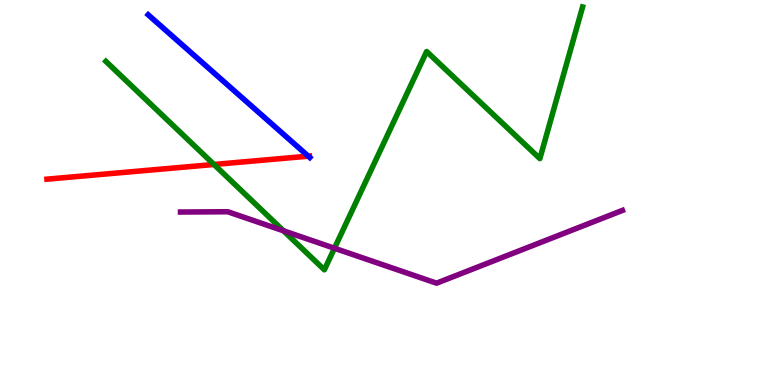[{'lines': ['blue', 'red'], 'intersections': [{'x': 3.98, 'y': 5.94}]}, {'lines': ['green', 'red'], 'intersections': [{'x': 2.76, 'y': 5.73}]}, {'lines': ['purple', 'red'], 'intersections': []}, {'lines': ['blue', 'green'], 'intersections': []}, {'lines': ['blue', 'purple'], 'intersections': []}, {'lines': ['green', 'purple'], 'intersections': [{'x': 3.66, 'y': 4.0}, {'x': 4.32, 'y': 3.55}]}]